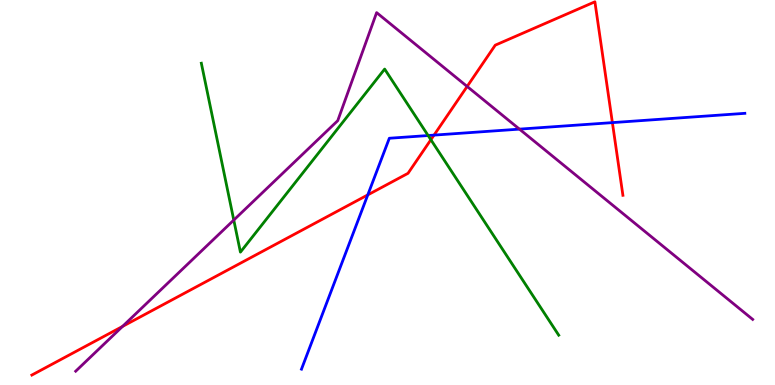[{'lines': ['blue', 'red'], 'intersections': [{'x': 4.75, 'y': 4.94}, {'x': 5.6, 'y': 6.49}, {'x': 7.9, 'y': 6.82}]}, {'lines': ['green', 'red'], 'intersections': [{'x': 5.56, 'y': 6.37}]}, {'lines': ['purple', 'red'], 'intersections': [{'x': 1.58, 'y': 1.52}, {'x': 6.03, 'y': 7.75}]}, {'lines': ['blue', 'green'], 'intersections': [{'x': 5.52, 'y': 6.48}]}, {'lines': ['blue', 'purple'], 'intersections': [{'x': 6.7, 'y': 6.65}]}, {'lines': ['green', 'purple'], 'intersections': [{'x': 3.02, 'y': 4.28}]}]